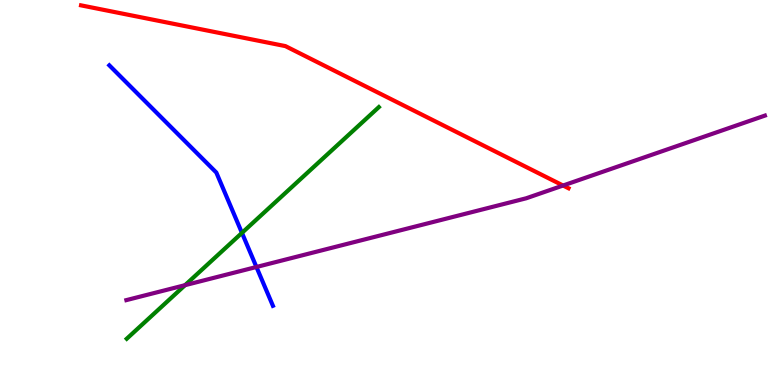[{'lines': ['blue', 'red'], 'intersections': []}, {'lines': ['green', 'red'], 'intersections': []}, {'lines': ['purple', 'red'], 'intersections': [{'x': 7.27, 'y': 5.18}]}, {'lines': ['blue', 'green'], 'intersections': [{'x': 3.12, 'y': 3.95}]}, {'lines': ['blue', 'purple'], 'intersections': [{'x': 3.31, 'y': 3.07}]}, {'lines': ['green', 'purple'], 'intersections': [{'x': 2.39, 'y': 2.59}]}]